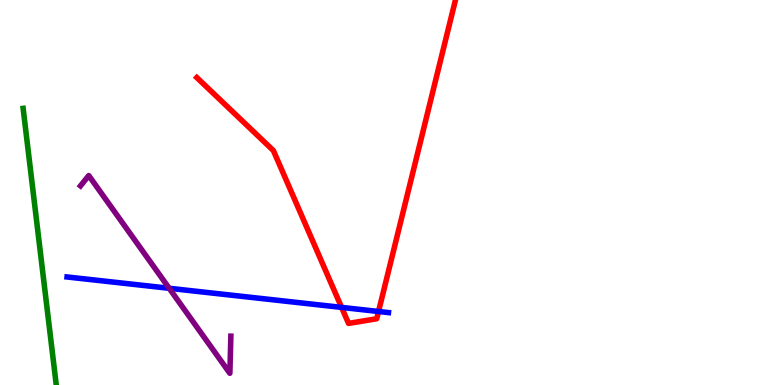[{'lines': ['blue', 'red'], 'intersections': [{'x': 4.41, 'y': 2.02}, {'x': 4.88, 'y': 1.91}]}, {'lines': ['green', 'red'], 'intersections': []}, {'lines': ['purple', 'red'], 'intersections': []}, {'lines': ['blue', 'green'], 'intersections': []}, {'lines': ['blue', 'purple'], 'intersections': [{'x': 2.18, 'y': 2.51}]}, {'lines': ['green', 'purple'], 'intersections': []}]